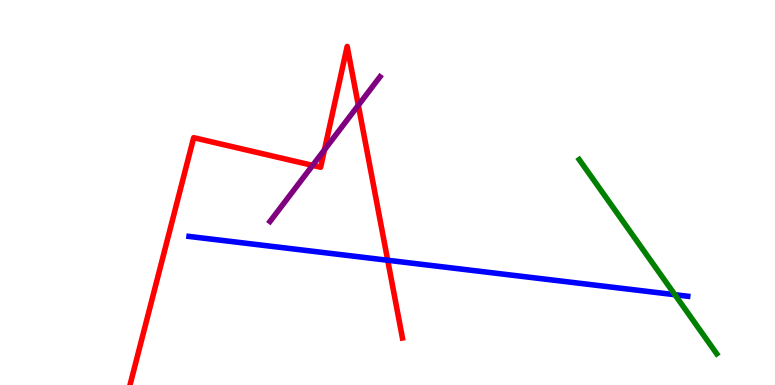[{'lines': ['blue', 'red'], 'intersections': [{'x': 5.0, 'y': 3.24}]}, {'lines': ['green', 'red'], 'intersections': []}, {'lines': ['purple', 'red'], 'intersections': [{'x': 4.03, 'y': 5.7}, {'x': 4.19, 'y': 6.11}, {'x': 4.62, 'y': 7.27}]}, {'lines': ['blue', 'green'], 'intersections': [{'x': 8.71, 'y': 2.35}]}, {'lines': ['blue', 'purple'], 'intersections': []}, {'lines': ['green', 'purple'], 'intersections': []}]